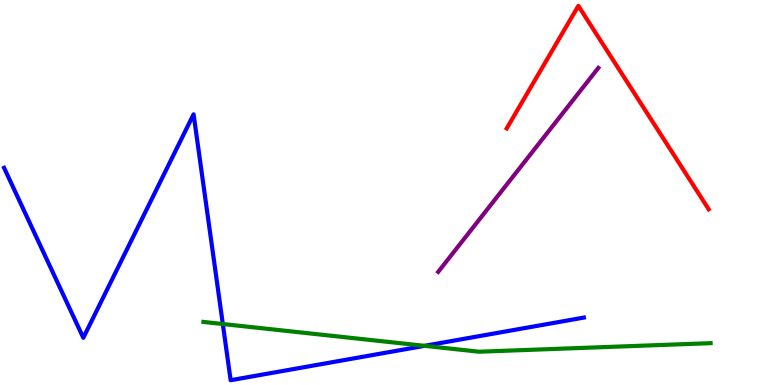[{'lines': ['blue', 'red'], 'intersections': []}, {'lines': ['green', 'red'], 'intersections': []}, {'lines': ['purple', 'red'], 'intersections': []}, {'lines': ['blue', 'green'], 'intersections': [{'x': 2.87, 'y': 1.58}, {'x': 5.48, 'y': 1.02}]}, {'lines': ['blue', 'purple'], 'intersections': []}, {'lines': ['green', 'purple'], 'intersections': []}]